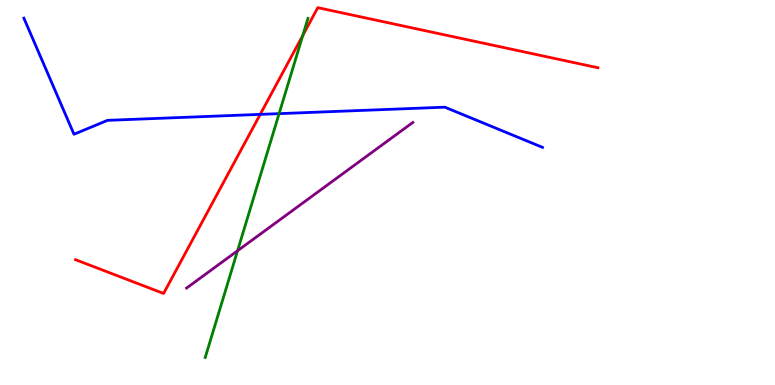[{'lines': ['blue', 'red'], 'intersections': [{'x': 3.36, 'y': 7.03}]}, {'lines': ['green', 'red'], 'intersections': [{'x': 3.91, 'y': 9.08}]}, {'lines': ['purple', 'red'], 'intersections': []}, {'lines': ['blue', 'green'], 'intersections': [{'x': 3.6, 'y': 7.05}]}, {'lines': ['blue', 'purple'], 'intersections': []}, {'lines': ['green', 'purple'], 'intersections': [{'x': 3.07, 'y': 3.49}]}]